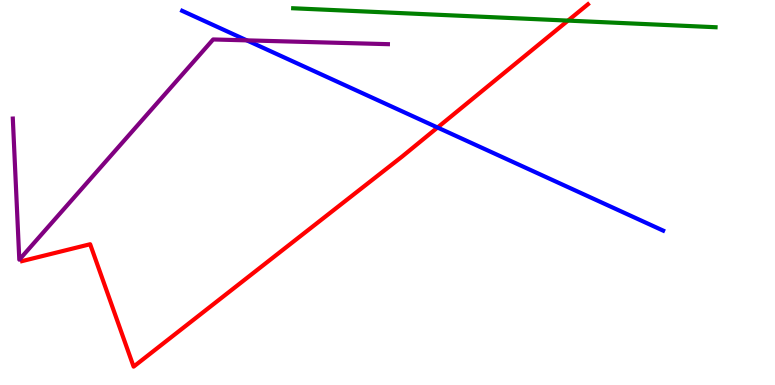[{'lines': ['blue', 'red'], 'intersections': [{'x': 5.65, 'y': 6.69}]}, {'lines': ['green', 'red'], 'intersections': [{'x': 7.33, 'y': 9.46}]}, {'lines': ['purple', 'red'], 'intersections': []}, {'lines': ['blue', 'green'], 'intersections': []}, {'lines': ['blue', 'purple'], 'intersections': [{'x': 3.18, 'y': 8.95}]}, {'lines': ['green', 'purple'], 'intersections': []}]